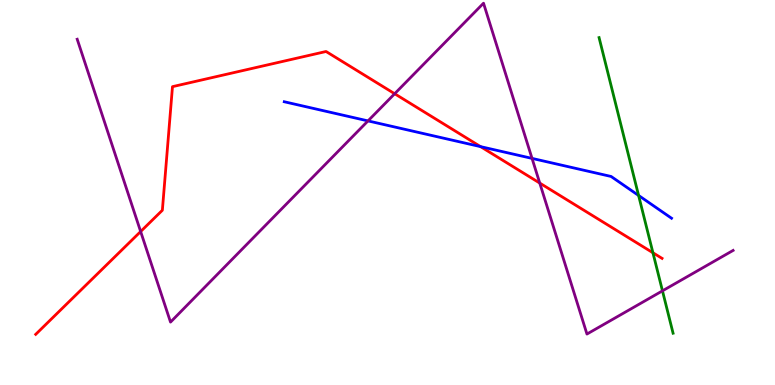[{'lines': ['blue', 'red'], 'intersections': [{'x': 6.2, 'y': 6.19}]}, {'lines': ['green', 'red'], 'intersections': [{'x': 8.42, 'y': 3.43}]}, {'lines': ['purple', 'red'], 'intersections': [{'x': 1.81, 'y': 3.99}, {'x': 5.09, 'y': 7.57}, {'x': 6.96, 'y': 5.24}]}, {'lines': ['blue', 'green'], 'intersections': [{'x': 8.24, 'y': 4.92}]}, {'lines': ['blue', 'purple'], 'intersections': [{'x': 4.75, 'y': 6.86}, {'x': 6.87, 'y': 5.89}]}, {'lines': ['green', 'purple'], 'intersections': [{'x': 8.55, 'y': 2.45}]}]